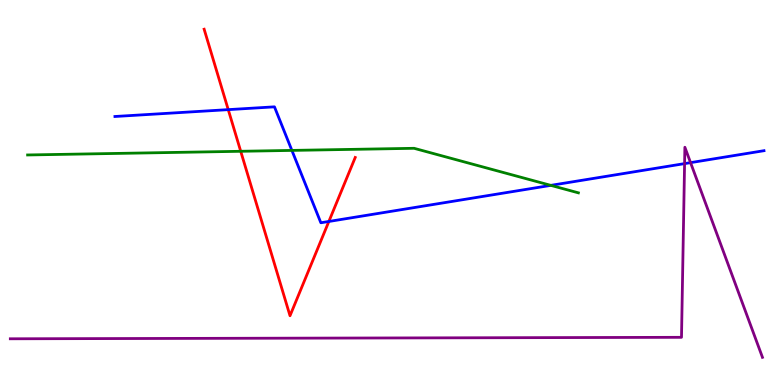[{'lines': ['blue', 'red'], 'intersections': [{'x': 2.95, 'y': 7.15}, {'x': 4.24, 'y': 4.25}]}, {'lines': ['green', 'red'], 'intersections': [{'x': 3.11, 'y': 6.07}]}, {'lines': ['purple', 'red'], 'intersections': []}, {'lines': ['blue', 'green'], 'intersections': [{'x': 3.77, 'y': 6.09}, {'x': 7.11, 'y': 5.19}]}, {'lines': ['blue', 'purple'], 'intersections': [{'x': 8.83, 'y': 5.75}, {'x': 8.91, 'y': 5.78}]}, {'lines': ['green', 'purple'], 'intersections': []}]